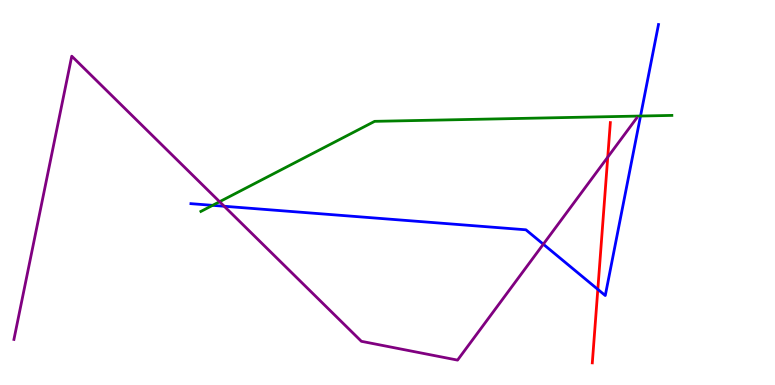[{'lines': ['blue', 'red'], 'intersections': [{'x': 7.71, 'y': 2.48}]}, {'lines': ['green', 'red'], 'intersections': []}, {'lines': ['purple', 'red'], 'intersections': [{'x': 7.84, 'y': 5.92}]}, {'lines': ['blue', 'green'], 'intersections': [{'x': 2.74, 'y': 4.67}, {'x': 8.26, 'y': 6.99}]}, {'lines': ['blue', 'purple'], 'intersections': [{'x': 2.89, 'y': 4.64}, {'x': 7.01, 'y': 3.66}]}, {'lines': ['green', 'purple'], 'intersections': [{'x': 2.83, 'y': 4.76}]}]